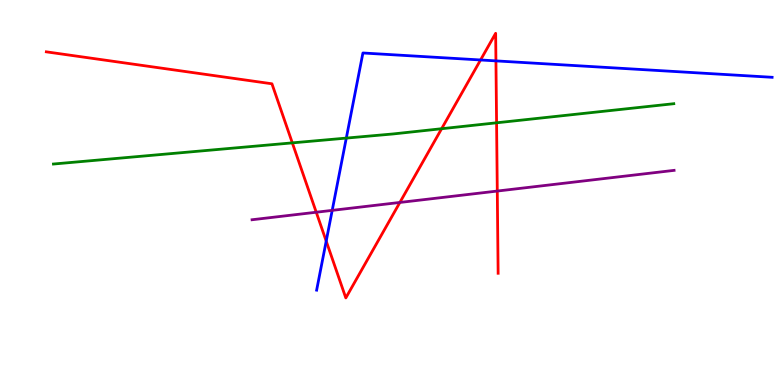[{'lines': ['blue', 'red'], 'intersections': [{'x': 4.21, 'y': 3.74}, {'x': 6.2, 'y': 8.44}, {'x': 6.4, 'y': 8.42}]}, {'lines': ['green', 'red'], 'intersections': [{'x': 3.77, 'y': 6.29}, {'x': 5.7, 'y': 6.66}, {'x': 6.41, 'y': 6.81}]}, {'lines': ['purple', 'red'], 'intersections': [{'x': 4.08, 'y': 4.49}, {'x': 5.16, 'y': 4.74}, {'x': 6.42, 'y': 5.04}]}, {'lines': ['blue', 'green'], 'intersections': [{'x': 4.47, 'y': 6.41}]}, {'lines': ['blue', 'purple'], 'intersections': [{'x': 4.29, 'y': 4.54}]}, {'lines': ['green', 'purple'], 'intersections': []}]